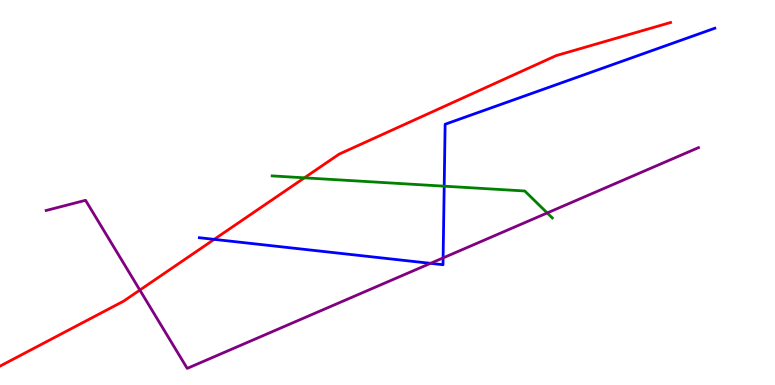[{'lines': ['blue', 'red'], 'intersections': [{'x': 2.76, 'y': 3.78}]}, {'lines': ['green', 'red'], 'intersections': [{'x': 3.93, 'y': 5.38}]}, {'lines': ['purple', 'red'], 'intersections': [{'x': 1.8, 'y': 2.47}]}, {'lines': ['blue', 'green'], 'intersections': [{'x': 5.73, 'y': 5.16}]}, {'lines': ['blue', 'purple'], 'intersections': [{'x': 5.56, 'y': 3.16}, {'x': 5.72, 'y': 3.3}]}, {'lines': ['green', 'purple'], 'intersections': [{'x': 7.06, 'y': 4.47}]}]